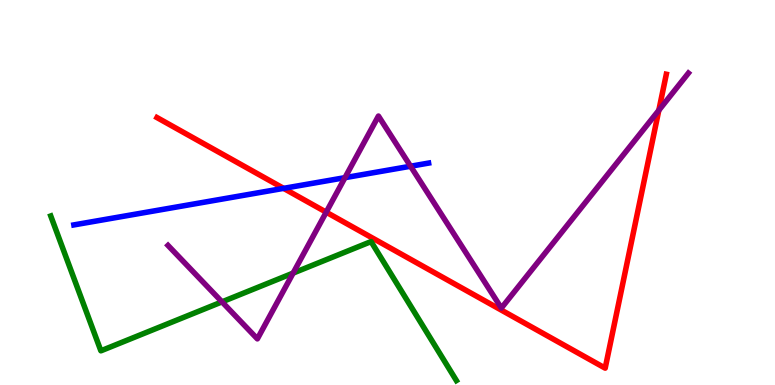[{'lines': ['blue', 'red'], 'intersections': [{'x': 3.66, 'y': 5.11}]}, {'lines': ['green', 'red'], 'intersections': []}, {'lines': ['purple', 'red'], 'intersections': [{'x': 4.21, 'y': 4.49}, {'x': 8.5, 'y': 7.14}]}, {'lines': ['blue', 'green'], 'intersections': []}, {'lines': ['blue', 'purple'], 'intersections': [{'x': 4.45, 'y': 5.39}, {'x': 5.3, 'y': 5.68}]}, {'lines': ['green', 'purple'], 'intersections': [{'x': 2.86, 'y': 2.16}, {'x': 3.78, 'y': 2.91}]}]